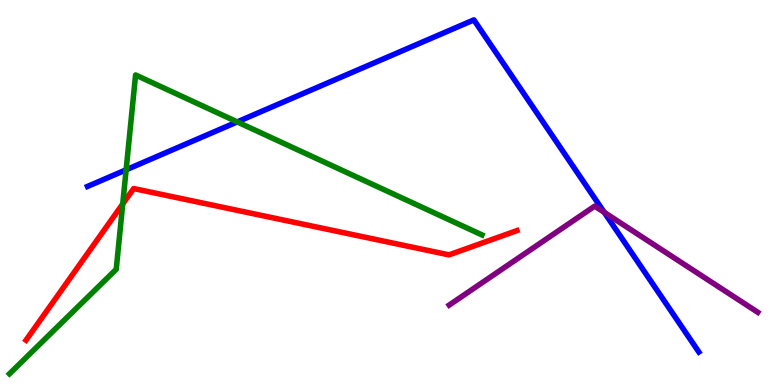[{'lines': ['blue', 'red'], 'intersections': []}, {'lines': ['green', 'red'], 'intersections': [{'x': 1.58, 'y': 4.7}]}, {'lines': ['purple', 'red'], 'intersections': []}, {'lines': ['blue', 'green'], 'intersections': [{'x': 1.63, 'y': 5.59}, {'x': 3.06, 'y': 6.83}]}, {'lines': ['blue', 'purple'], 'intersections': [{'x': 7.8, 'y': 4.48}]}, {'lines': ['green', 'purple'], 'intersections': []}]